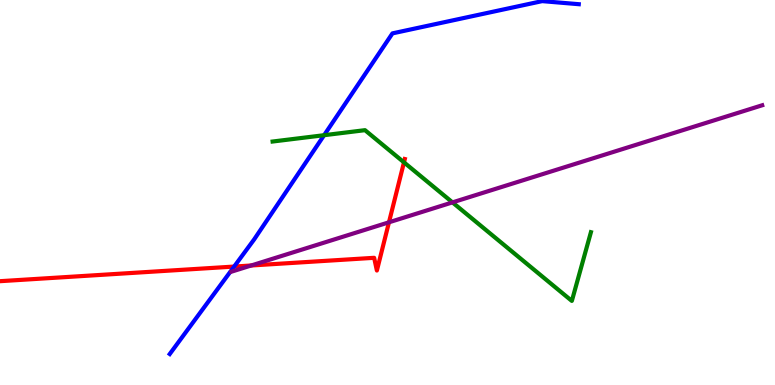[{'lines': ['blue', 'red'], 'intersections': [{'x': 3.02, 'y': 3.08}]}, {'lines': ['green', 'red'], 'intersections': [{'x': 5.21, 'y': 5.78}]}, {'lines': ['purple', 'red'], 'intersections': [{'x': 3.24, 'y': 3.1}, {'x': 5.02, 'y': 4.23}]}, {'lines': ['blue', 'green'], 'intersections': [{'x': 4.18, 'y': 6.49}]}, {'lines': ['blue', 'purple'], 'intersections': []}, {'lines': ['green', 'purple'], 'intersections': [{'x': 5.84, 'y': 4.74}]}]